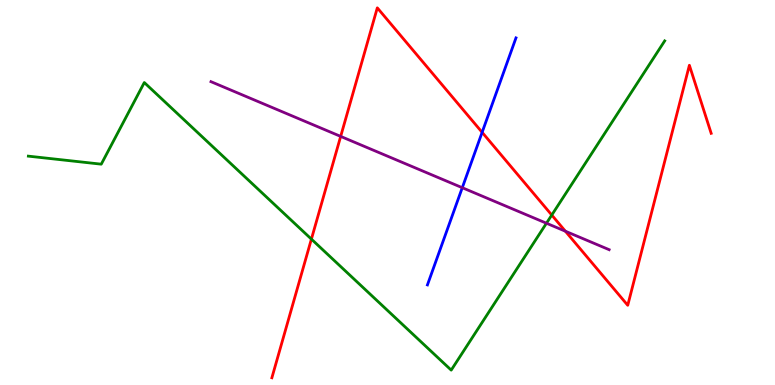[{'lines': ['blue', 'red'], 'intersections': [{'x': 6.22, 'y': 6.56}]}, {'lines': ['green', 'red'], 'intersections': [{'x': 4.02, 'y': 3.79}, {'x': 7.12, 'y': 4.41}]}, {'lines': ['purple', 'red'], 'intersections': [{'x': 4.4, 'y': 6.46}, {'x': 7.3, 'y': 3.99}]}, {'lines': ['blue', 'green'], 'intersections': []}, {'lines': ['blue', 'purple'], 'intersections': [{'x': 5.96, 'y': 5.12}]}, {'lines': ['green', 'purple'], 'intersections': [{'x': 7.05, 'y': 4.2}]}]